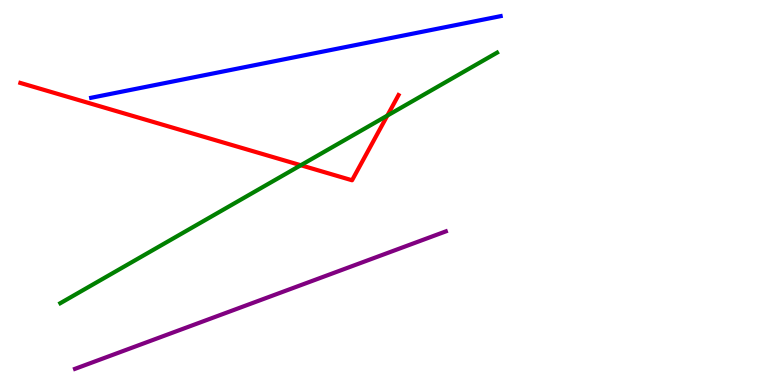[{'lines': ['blue', 'red'], 'intersections': []}, {'lines': ['green', 'red'], 'intersections': [{'x': 3.88, 'y': 5.71}, {'x': 5.0, 'y': 7.0}]}, {'lines': ['purple', 'red'], 'intersections': []}, {'lines': ['blue', 'green'], 'intersections': []}, {'lines': ['blue', 'purple'], 'intersections': []}, {'lines': ['green', 'purple'], 'intersections': []}]